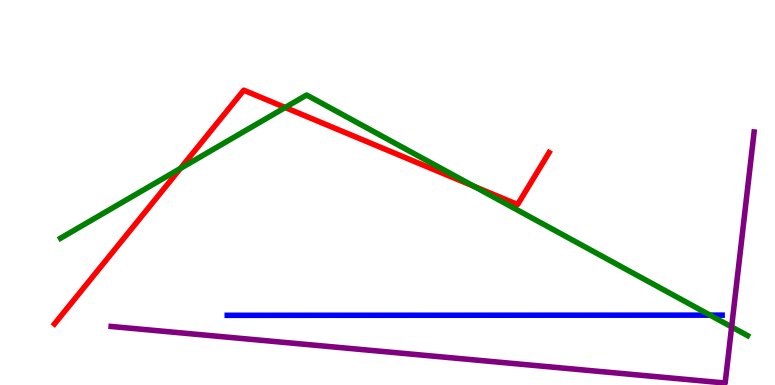[{'lines': ['blue', 'red'], 'intersections': []}, {'lines': ['green', 'red'], 'intersections': [{'x': 2.33, 'y': 5.62}, {'x': 3.68, 'y': 7.21}, {'x': 6.11, 'y': 5.16}]}, {'lines': ['purple', 'red'], 'intersections': []}, {'lines': ['blue', 'green'], 'intersections': [{'x': 9.16, 'y': 1.81}]}, {'lines': ['blue', 'purple'], 'intersections': []}, {'lines': ['green', 'purple'], 'intersections': [{'x': 9.44, 'y': 1.51}]}]